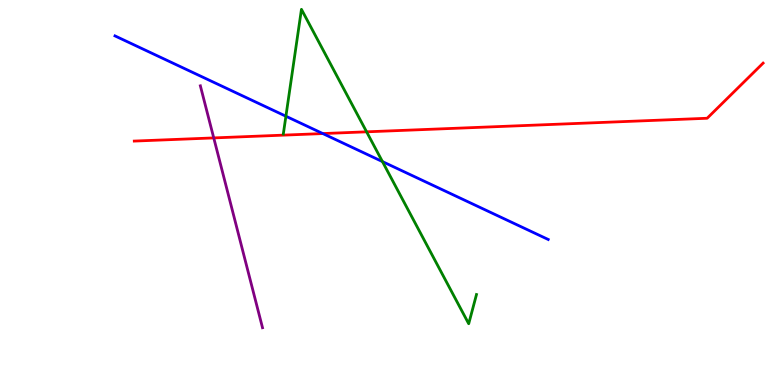[{'lines': ['blue', 'red'], 'intersections': [{'x': 4.17, 'y': 6.53}]}, {'lines': ['green', 'red'], 'intersections': [{'x': 4.73, 'y': 6.58}]}, {'lines': ['purple', 'red'], 'intersections': [{'x': 2.76, 'y': 6.42}]}, {'lines': ['blue', 'green'], 'intersections': [{'x': 3.69, 'y': 6.98}, {'x': 4.93, 'y': 5.8}]}, {'lines': ['blue', 'purple'], 'intersections': []}, {'lines': ['green', 'purple'], 'intersections': []}]